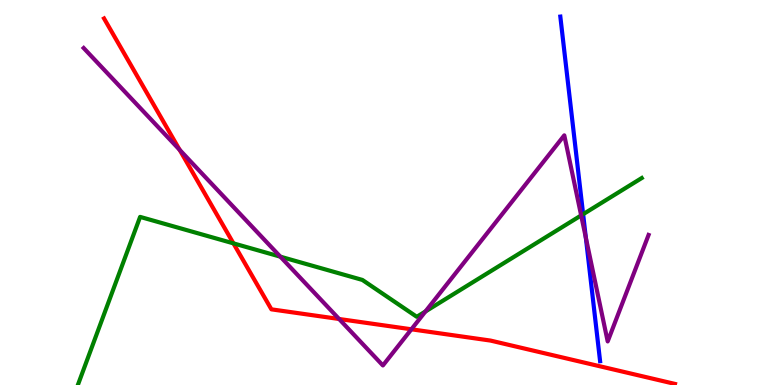[{'lines': ['blue', 'red'], 'intersections': []}, {'lines': ['green', 'red'], 'intersections': [{'x': 3.01, 'y': 3.68}]}, {'lines': ['purple', 'red'], 'intersections': [{'x': 2.32, 'y': 6.11}, {'x': 4.38, 'y': 1.71}, {'x': 5.31, 'y': 1.45}]}, {'lines': ['blue', 'green'], 'intersections': [{'x': 7.52, 'y': 4.44}]}, {'lines': ['blue', 'purple'], 'intersections': [{'x': 7.56, 'y': 3.83}]}, {'lines': ['green', 'purple'], 'intersections': [{'x': 3.62, 'y': 3.33}, {'x': 5.49, 'y': 1.91}, {'x': 7.5, 'y': 4.4}]}]